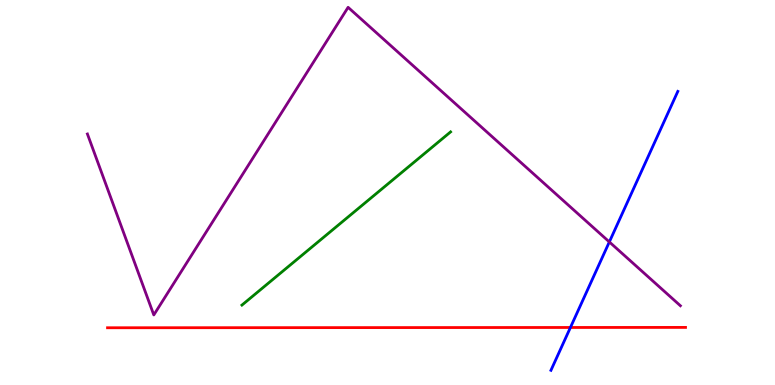[{'lines': ['blue', 'red'], 'intersections': [{'x': 7.36, 'y': 1.49}]}, {'lines': ['green', 'red'], 'intersections': []}, {'lines': ['purple', 'red'], 'intersections': []}, {'lines': ['blue', 'green'], 'intersections': []}, {'lines': ['blue', 'purple'], 'intersections': [{'x': 7.86, 'y': 3.72}]}, {'lines': ['green', 'purple'], 'intersections': []}]